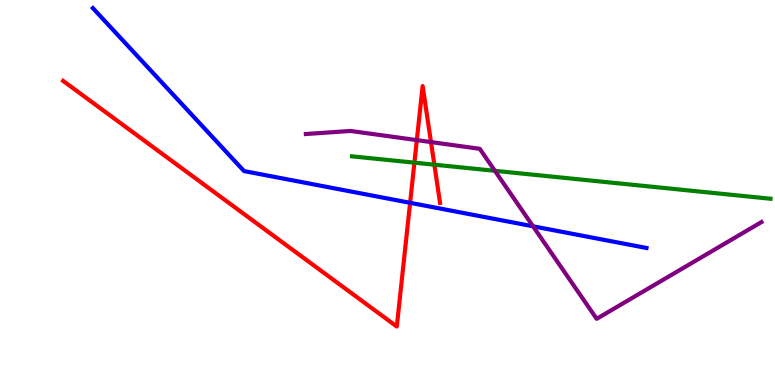[{'lines': ['blue', 'red'], 'intersections': [{'x': 5.29, 'y': 4.73}]}, {'lines': ['green', 'red'], 'intersections': [{'x': 5.35, 'y': 5.77}, {'x': 5.6, 'y': 5.72}]}, {'lines': ['purple', 'red'], 'intersections': [{'x': 5.38, 'y': 6.36}, {'x': 5.56, 'y': 6.31}]}, {'lines': ['blue', 'green'], 'intersections': []}, {'lines': ['blue', 'purple'], 'intersections': [{'x': 6.88, 'y': 4.12}]}, {'lines': ['green', 'purple'], 'intersections': [{'x': 6.39, 'y': 5.56}]}]